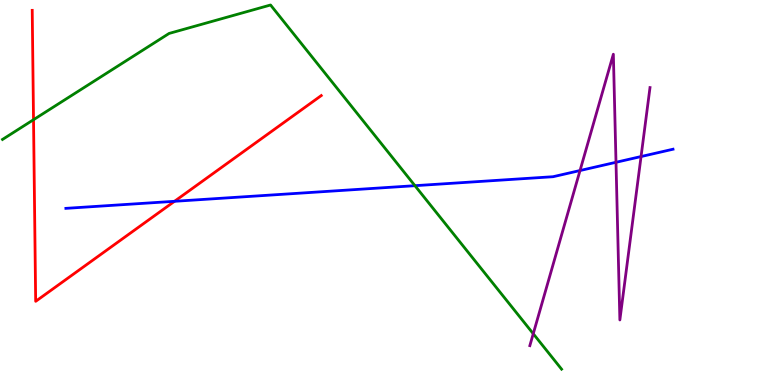[{'lines': ['blue', 'red'], 'intersections': [{'x': 2.25, 'y': 4.77}]}, {'lines': ['green', 'red'], 'intersections': [{'x': 0.433, 'y': 6.89}]}, {'lines': ['purple', 'red'], 'intersections': []}, {'lines': ['blue', 'green'], 'intersections': [{'x': 5.35, 'y': 5.18}]}, {'lines': ['blue', 'purple'], 'intersections': [{'x': 7.48, 'y': 5.57}, {'x': 7.95, 'y': 5.78}, {'x': 8.27, 'y': 5.93}]}, {'lines': ['green', 'purple'], 'intersections': [{'x': 6.88, 'y': 1.33}]}]